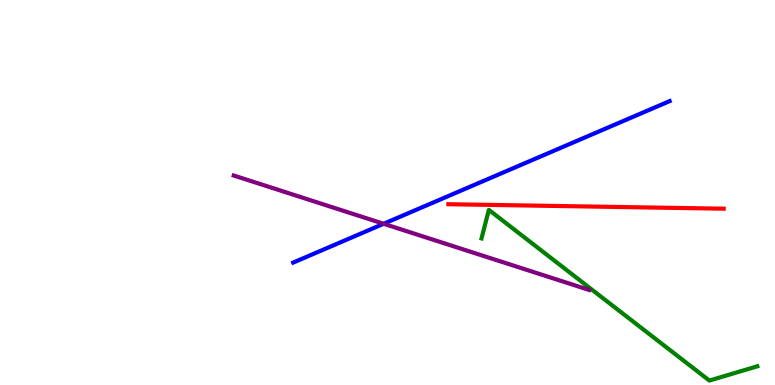[{'lines': ['blue', 'red'], 'intersections': []}, {'lines': ['green', 'red'], 'intersections': []}, {'lines': ['purple', 'red'], 'intersections': []}, {'lines': ['blue', 'green'], 'intersections': []}, {'lines': ['blue', 'purple'], 'intersections': [{'x': 4.95, 'y': 4.19}]}, {'lines': ['green', 'purple'], 'intersections': []}]